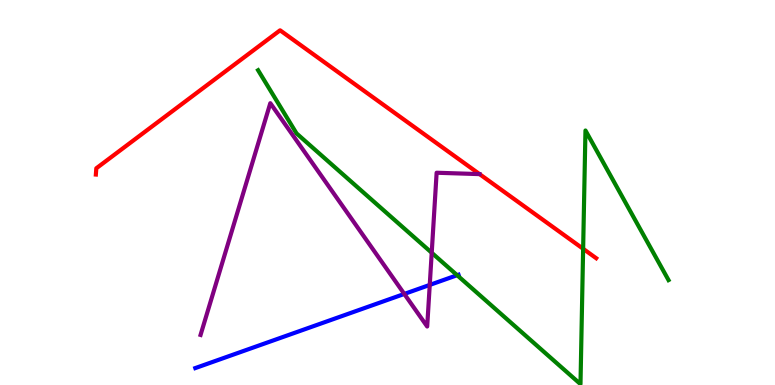[{'lines': ['blue', 'red'], 'intersections': []}, {'lines': ['green', 'red'], 'intersections': [{'x': 7.52, 'y': 3.54}]}, {'lines': ['purple', 'red'], 'intersections': []}, {'lines': ['blue', 'green'], 'intersections': [{'x': 5.9, 'y': 2.85}]}, {'lines': ['blue', 'purple'], 'intersections': [{'x': 5.22, 'y': 2.37}, {'x': 5.55, 'y': 2.6}]}, {'lines': ['green', 'purple'], 'intersections': [{'x': 5.57, 'y': 3.43}]}]